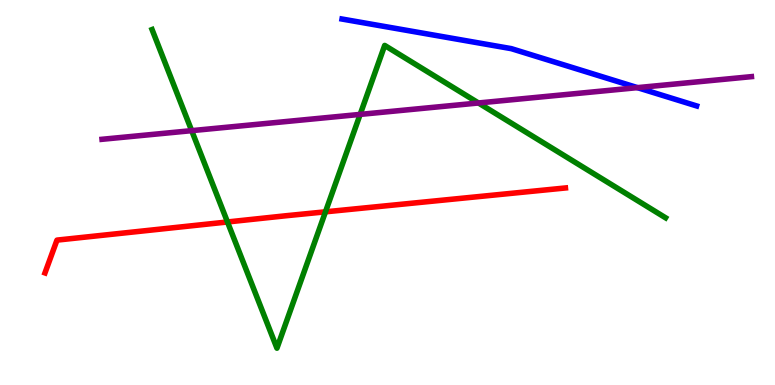[{'lines': ['blue', 'red'], 'intersections': []}, {'lines': ['green', 'red'], 'intersections': [{'x': 2.94, 'y': 4.23}, {'x': 4.2, 'y': 4.5}]}, {'lines': ['purple', 'red'], 'intersections': []}, {'lines': ['blue', 'green'], 'intersections': []}, {'lines': ['blue', 'purple'], 'intersections': [{'x': 8.23, 'y': 7.72}]}, {'lines': ['green', 'purple'], 'intersections': [{'x': 2.47, 'y': 6.61}, {'x': 4.65, 'y': 7.03}, {'x': 6.17, 'y': 7.33}]}]